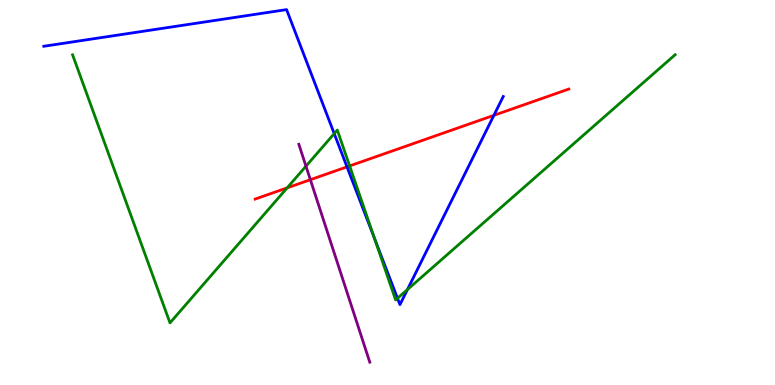[{'lines': ['blue', 'red'], 'intersections': [{'x': 4.48, 'y': 5.67}, {'x': 6.37, 'y': 7.0}]}, {'lines': ['green', 'red'], 'intersections': [{'x': 3.71, 'y': 5.12}, {'x': 4.51, 'y': 5.69}]}, {'lines': ['purple', 'red'], 'intersections': [{'x': 4.0, 'y': 5.33}]}, {'lines': ['blue', 'green'], 'intersections': [{'x': 4.31, 'y': 6.53}, {'x': 4.83, 'y': 3.8}, {'x': 5.13, 'y': 2.25}, {'x': 5.26, 'y': 2.48}]}, {'lines': ['blue', 'purple'], 'intersections': []}, {'lines': ['green', 'purple'], 'intersections': [{'x': 3.95, 'y': 5.68}]}]